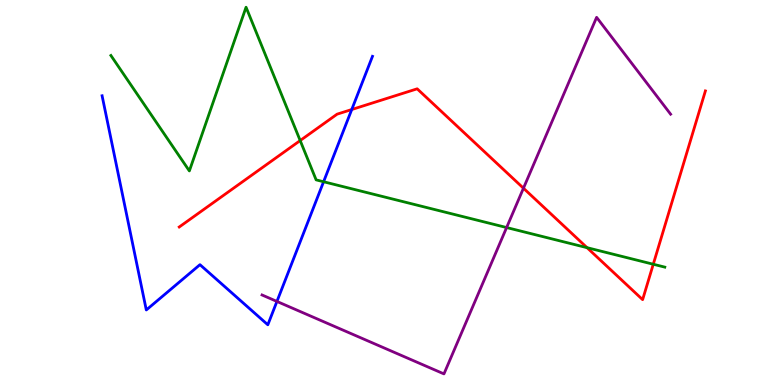[{'lines': ['blue', 'red'], 'intersections': [{'x': 4.54, 'y': 7.16}]}, {'lines': ['green', 'red'], 'intersections': [{'x': 3.87, 'y': 6.35}, {'x': 7.57, 'y': 3.57}, {'x': 8.43, 'y': 3.14}]}, {'lines': ['purple', 'red'], 'intersections': [{'x': 6.75, 'y': 5.11}]}, {'lines': ['blue', 'green'], 'intersections': [{'x': 4.18, 'y': 5.28}]}, {'lines': ['blue', 'purple'], 'intersections': [{'x': 3.57, 'y': 2.17}]}, {'lines': ['green', 'purple'], 'intersections': [{'x': 6.54, 'y': 4.09}]}]